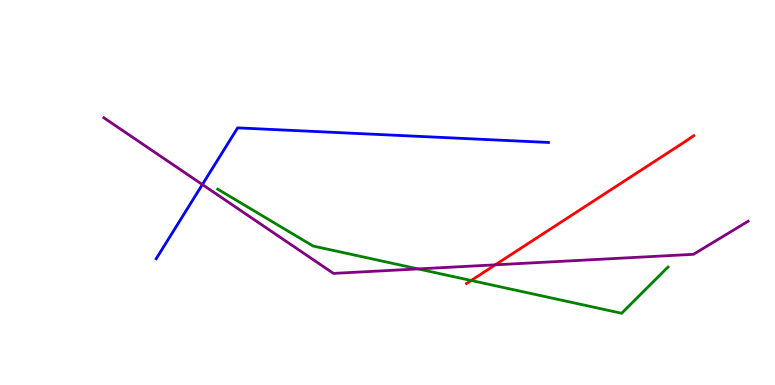[{'lines': ['blue', 'red'], 'intersections': []}, {'lines': ['green', 'red'], 'intersections': [{'x': 6.08, 'y': 2.71}]}, {'lines': ['purple', 'red'], 'intersections': [{'x': 6.39, 'y': 3.12}]}, {'lines': ['blue', 'green'], 'intersections': []}, {'lines': ['blue', 'purple'], 'intersections': [{'x': 2.61, 'y': 5.21}]}, {'lines': ['green', 'purple'], 'intersections': [{'x': 5.4, 'y': 3.02}]}]